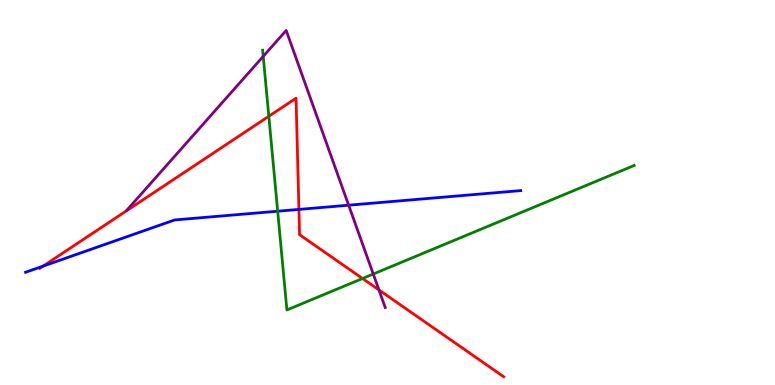[{'lines': ['blue', 'red'], 'intersections': [{'x': 0.557, 'y': 3.09}, {'x': 3.86, 'y': 4.56}]}, {'lines': ['green', 'red'], 'intersections': [{'x': 3.47, 'y': 6.98}, {'x': 4.68, 'y': 2.77}]}, {'lines': ['purple', 'red'], 'intersections': [{'x': 4.89, 'y': 2.47}]}, {'lines': ['blue', 'green'], 'intersections': [{'x': 3.58, 'y': 4.51}]}, {'lines': ['blue', 'purple'], 'intersections': [{'x': 4.5, 'y': 4.67}]}, {'lines': ['green', 'purple'], 'intersections': [{'x': 3.4, 'y': 8.54}, {'x': 4.82, 'y': 2.88}]}]